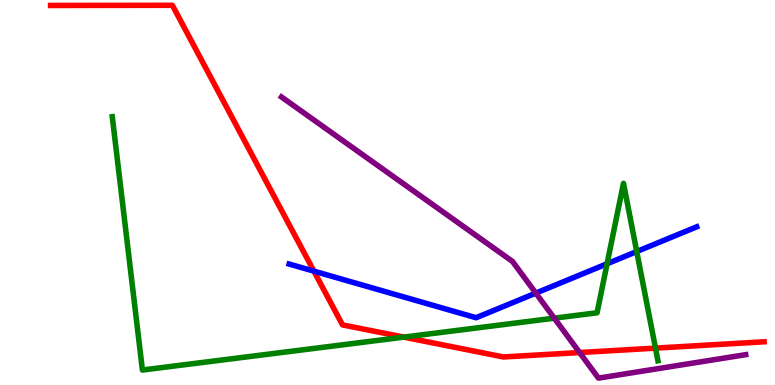[{'lines': ['blue', 'red'], 'intersections': [{'x': 4.05, 'y': 2.96}]}, {'lines': ['green', 'red'], 'intersections': [{'x': 5.21, 'y': 1.24}, {'x': 8.46, 'y': 0.958}]}, {'lines': ['purple', 'red'], 'intersections': [{'x': 7.48, 'y': 0.843}]}, {'lines': ['blue', 'green'], 'intersections': [{'x': 7.83, 'y': 3.15}, {'x': 8.22, 'y': 3.47}]}, {'lines': ['blue', 'purple'], 'intersections': [{'x': 6.91, 'y': 2.39}]}, {'lines': ['green', 'purple'], 'intersections': [{'x': 7.15, 'y': 1.74}]}]